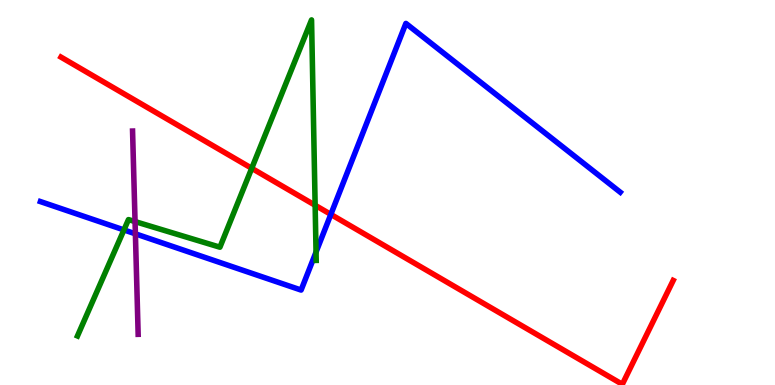[{'lines': ['blue', 'red'], 'intersections': [{'x': 4.27, 'y': 4.43}]}, {'lines': ['green', 'red'], 'intersections': [{'x': 3.25, 'y': 5.63}, {'x': 4.07, 'y': 4.67}]}, {'lines': ['purple', 'red'], 'intersections': []}, {'lines': ['blue', 'green'], 'intersections': [{'x': 1.6, 'y': 4.03}, {'x': 4.08, 'y': 3.45}]}, {'lines': ['blue', 'purple'], 'intersections': [{'x': 1.75, 'y': 3.93}]}, {'lines': ['green', 'purple'], 'intersections': [{'x': 1.74, 'y': 4.24}]}]